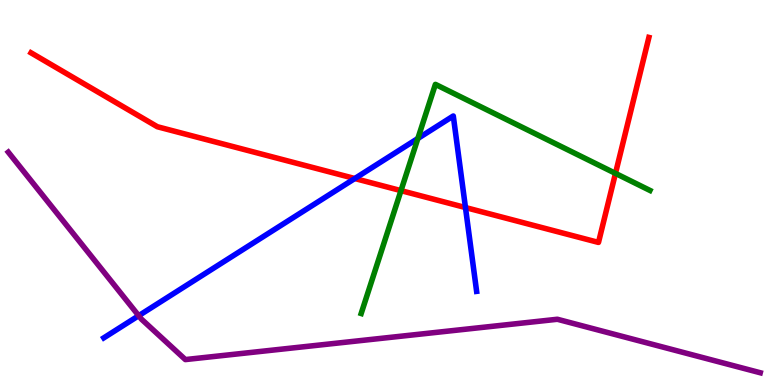[{'lines': ['blue', 'red'], 'intersections': [{'x': 4.58, 'y': 5.36}, {'x': 6.01, 'y': 4.61}]}, {'lines': ['green', 'red'], 'intersections': [{'x': 5.17, 'y': 5.05}, {'x': 7.94, 'y': 5.5}]}, {'lines': ['purple', 'red'], 'intersections': []}, {'lines': ['blue', 'green'], 'intersections': [{'x': 5.39, 'y': 6.4}]}, {'lines': ['blue', 'purple'], 'intersections': [{'x': 1.79, 'y': 1.8}]}, {'lines': ['green', 'purple'], 'intersections': []}]